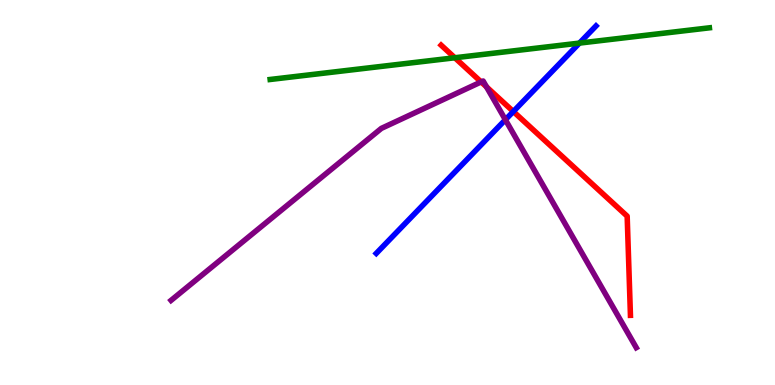[{'lines': ['blue', 'red'], 'intersections': [{'x': 6.62, 'y': 7.1}]}, {'lines': ['green', 'red'], 'intersections': [{'x': 5.87, 'y': 8.5}]}, {'lines': ['purple', 'red'], 'intersections': [{'x': 6.21, 'y': 7.87}, {'x': 6.28, 'y': 7.74}]}, {'lines': ['blue', 'green'], 'intersections': [{'x': 7.48, 'y': 8.88}]}, {'lines': ['blue', 'purple'], 'intersections': [{'x': 6.52, 'y': 6.89}]}, {'lines': ['green', 'purple'], 'intersections': []}]